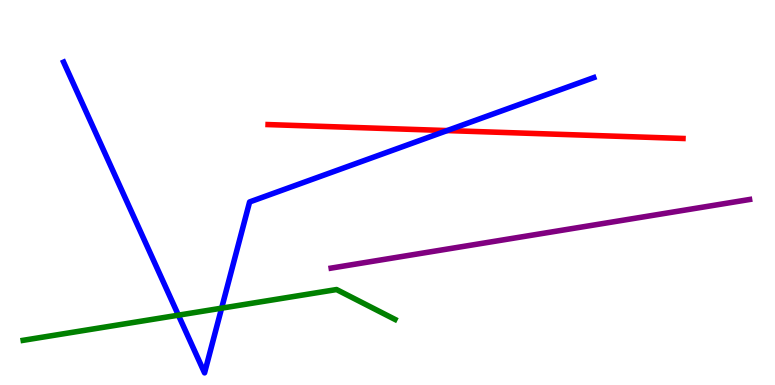[{'lines': ['blue', 'red'], 'intersections': [{'x': 5.77, 'y': 6.61}]}, {'lines': ['green', 'red'], 'intersections': []}, {'lines': ['purple', 'red'], 'intersections': []}, {'lines': ['blue', 'green'], 'intersections': [{'x': 2.3, 'y': 1.81}, {'x': 2.86, 'y': 2.0}]}, {'lines': ['blue', 'purple'], 'intersections': []}, {'lines': ['green', 'purple'], 'intersections': []}]